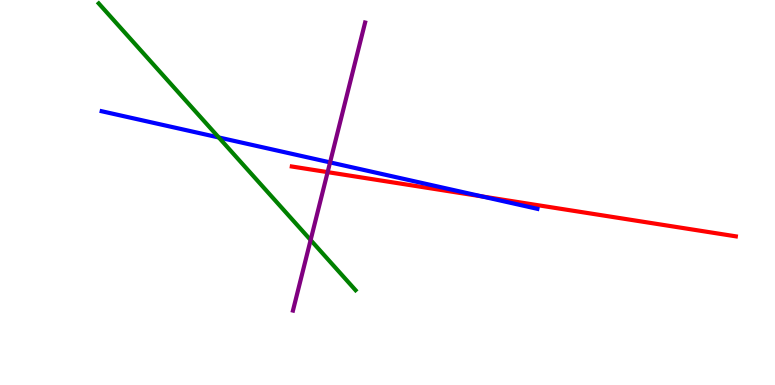[{'lines': ['blue', 'red'], 'intersections': [{'x': 6.22, 'y': 4.9}]}, {'lines': ['green', 'red'], 'intersections': []}, {'lines': ['purple', 'red'], 'intersections': [{'x': 4.23, 'y': 5.53}]}, {'lines': ['blue', 'green'], 'intersections': [{'x': 2.82, 'y': 6.43}]}, {'lines': ['blue', 'purple'], 'intersections': [{'x': 4.26, 'y': 5.78}]}, {'lines': ['green', 'purple'], 'intersections': [{'x': 4.01, 'y': 3.77}]}]